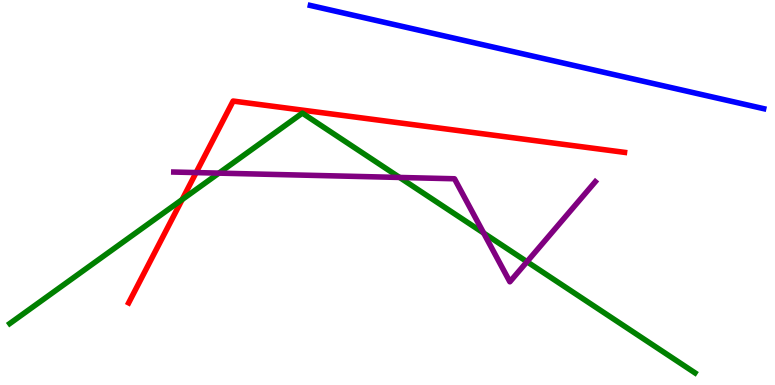[{'lines': ['blue', 'red'], 'intersections': []}, {'lines': ['green', 'red'], 'intersections': [{'x': 2.35, 'y': 4.82}]}, {'lines': ['purple', 'red'], 'intersections': [{'x': 2.53, 'y': 5.52}]}, {'lines': ['blue', 'green'], 'intersections': []}, {'lines': ['blue', 'purple'], 'intersections': []}, {'lines': ['green', 'purple'], 'intersections': [{'x': 2.82, 'y': 5.5}, {'x': 5.16, 'y': 5.39}, {'x': 6.24, 'y': 3.95}, {'x': 6.8, 'y': 3.2}]}]